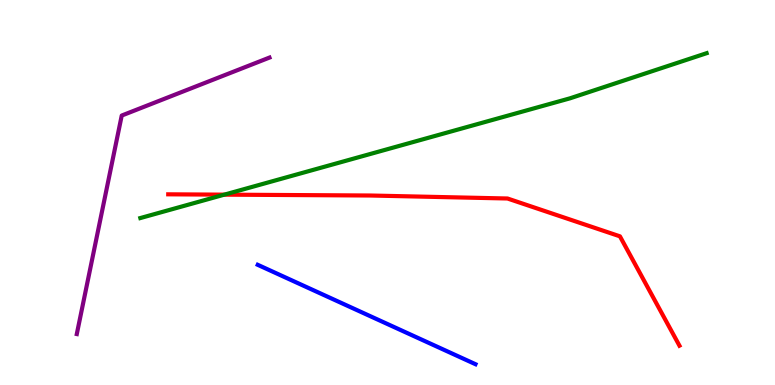[{'lines': ['blue', 'red'], 'intersections': []}, {'lines': ['green', 'red'], 'intersections': [{'x': 2.89, 'y': 4.94}]}, {'lines': ['purple', 'red'], 'intersections': []}, {'lines': ['blue', 'green'], 'intersections': []}, {'lines': ['blue', 'purple'], 'intersections': []}, {'lines': ['green', 'purple'], 'intersections': []}]